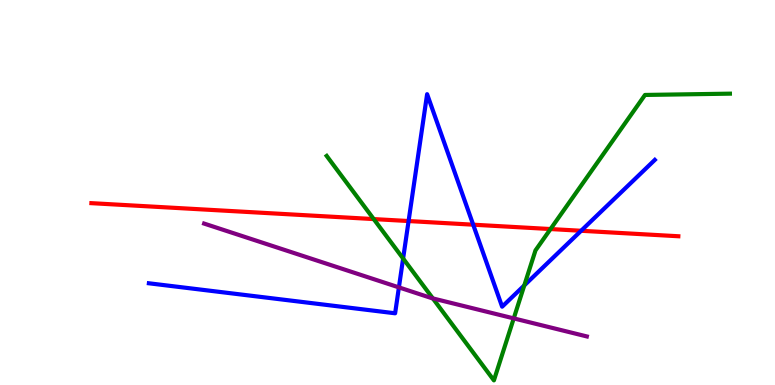[{'lines': ['blue', 'red'], 'intersections': [{'x': 5.27, 'y': 4.26}, {'x': 6.11, 'y': 4.16}, {'x': 7.5, 'y': 4.01}]}, {'lines': ['green', 'red'], 'intersections': [{'x': 4.82, 'y': 4.31}, {'x': 7.1, 'y': 4.05}]}, {'lines': ['purple', 'red'], 'intersections': []}, {'lines': ['blue', 'green'], 'intersections': [{'x': 5.2, 'y': 3.29}, {'x': 6.76, 'y': 2.59}]}, {'lines': ['blue', 'purple'], 'intersections': [{'x': 5.15, 'y': 2.54}]}, {'lines': ['green', 'purple'], 'intersections': [{'x': 5.59, 'y': 2.25}, {'x': 6.63, 'y': 1.73}]}]